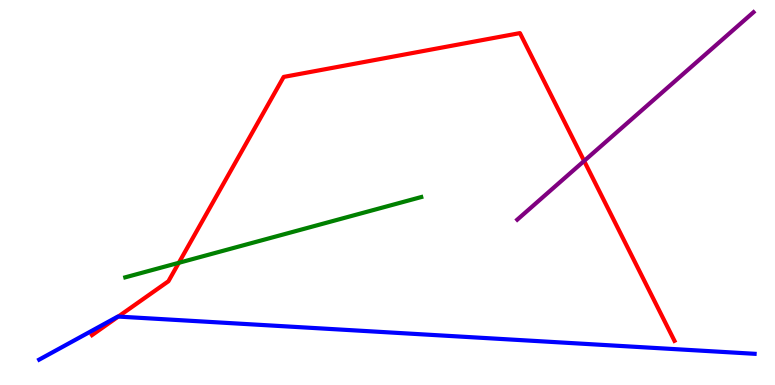[{'lines': ['blue', 'red'], 'intersections': [{'x': 1.53, 'y': 1.78}]}, {'lines': ['green', 'red'], 'intersections': [{'x': 2.31, 'y': 3.17}]}, {'lines': ['purple', 'red'], 'intersections': [{'x': 7.54, 'y': 5.82}]}, {'lines': ['blue', 'green'], 'intersections': []}, {'lines': ['blue', 'purple'], 'intersections': []}, {'lines': ['green', 'purple'], 'intersections': []}]